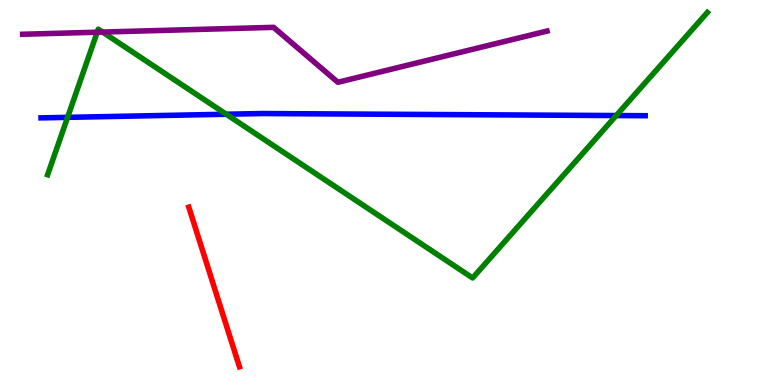[{'lines': ['blue', 'red'], 'intersections': []}, {'lines': ['green', 'red'], 'intersections': []}, {'lines': ['purple', 'red'], 'intersections': []}, {'lines': ['blue', 'green'], 'intersections': [{'x': 0.872, 'y': 6.95}, {'x': 2.92, 'y': 7.03}, {'x': 7.95, 'y': 7.0}]}, {'lines': ['blue', 'purple'], 'intersections': []}, {'lines': ['green', 'purple'], 'intersections': [{'x': 1.25, 'y': 9.16}, {'x': 1.32, 'y': 9.17}]}]